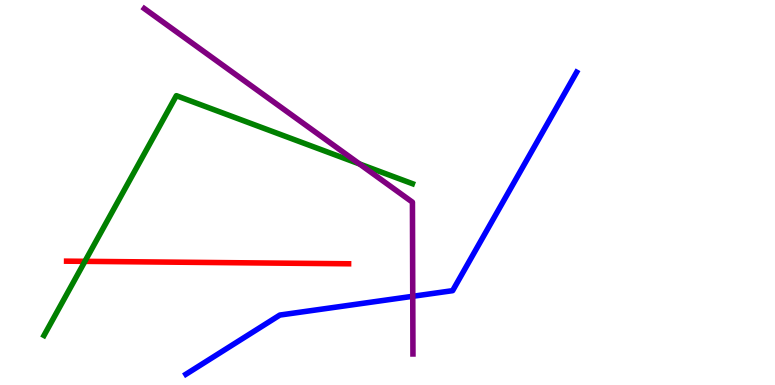[{'lines': ['blue', 'red'], 'intersections': []}, {'lines': ['green', 'red'], 'intersections': [{'x': 1.1, 'y': 3.21}]}, {'lines': ['purple', 'red'], 'intersections': []}, {'lines': ['blue', 'green'], 'intersections': []}, {'lines': ['blue', 'purple'], 'intersections': [{'x': 5.33, 'y': 2.3}]}, {'lines': ['green', 'purple'], 'intersections': [{'x': 4.64, 'y': 5.74}]}]